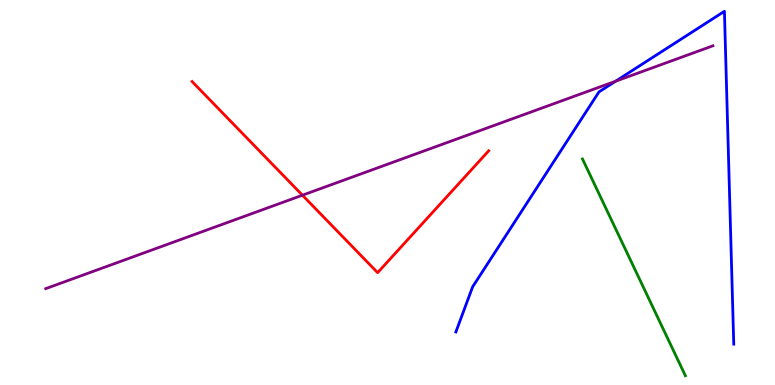[{'lines': ['blue', 'red'], 'intersections': []}, {'lines': ['green', 'red'], 'intersections': []}, {'lines': ['purple', 'red'], 'intersections': [{'x': 3.9, 'y': 4.93}]}, {'lines': ['blue', 'green'], 'intersections': []}, {'lines': ['blue', 'purple'], 'intersections': [{'x': 7.94, 'y': 7.89}]}, {'lines': ['green', 'purple'], 'intersections': []}]